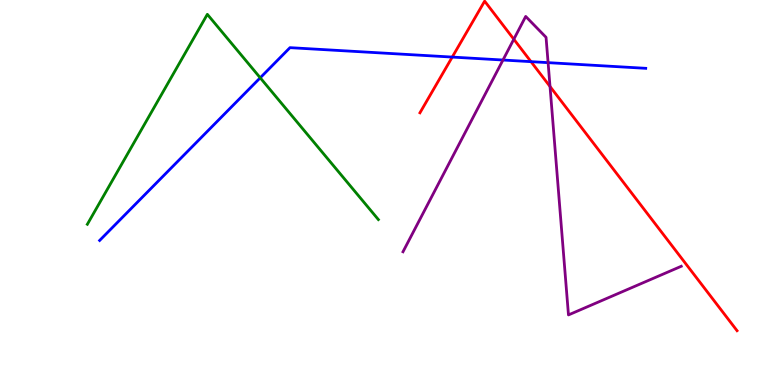[{'lines': ['blue', 'red'], 'intersections': [{'x': 5.84, 'y': 8.52}, {'x': 6.85, 'y': 8.4}]}, {'lines': ['green', 'red'], 'intersections': []}, {'lines': ['purple', 'red'], 'intersections': [{'x': 6.63, 'y': 8.98}, {'x': 7.1, 'y': 7.75}]}, {'lines': ['blue', 'green'], 'intersections': [{'x': 3.36, 'y': 7.98}]}, {'lines': ['blue', 'purple'], 'intersections': [{'x': 6.49, 'y': 8.44}, {'x': 7.07, 'y': 8.37}]}, {'lines': ['green', 'purple'], 'intersections': []}]